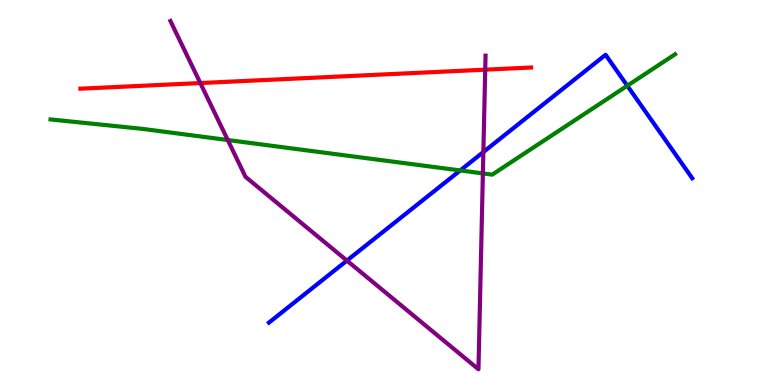[{'lines': ['blue', 'red'], 'intersections': []}, {'lines': ['green', 'red'], 'intersections': []}, {'lines': ['purple', 'red'], 'intersections': [{'x': 2.58, 'y': 7.84}, {'x': 6.26, 'y': 8.19}]}, {'lines': ['blue', 'green'], 'intersections': [{'x': 5.94, 'y': 5.57}, {'x': 8.09, 'y': 7.77}]}, {'lines': ['blue', 'purple'], 'intersections': [{'x': 4.48, 'y': 3.23}, {'x': 6.24, 'y': 6.05}]}, {'lines': ['green', 'purple'], 'intersections': [{'x': 2.94, 'y': 6.36}, {'x': 6.23, 'y': 5.5}]}]